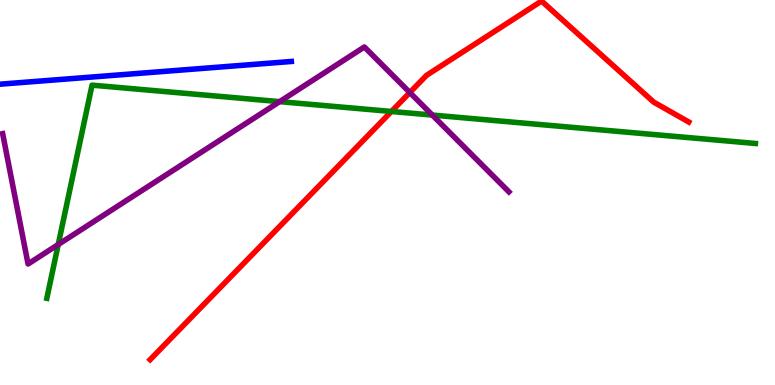[{'lines': ['blue', 'red'], 'intersections': []}, {'lines': ['green', 'red'], 'intersections': [{'x': 5.05, 'y': 7.1}]}, {'lines': ['purple', 'red'], 'intersections': [{'x': 5.29, 'y': 7.6}]}, {'lines': ['blue', 'green'], 'intersections': []}, {'lines': ['blue', 'purple'], 'intersections': []}, {'lines': ['green', 'purple'], 'intersections': [{'x': 0.751, 'y': 3.65}, {'x': 3.61, 'y': 7.36}, {'x': 5.58, 'y': 7.01}]}]